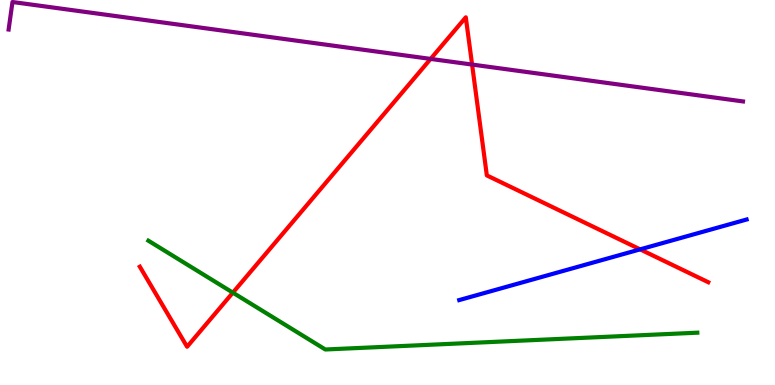[{'lines': ['blue', 'red'], 'intersections': [{'x': 8.26, 'y': 3.52}]}, {'lines': ['green', 'red'], 'intersections': [{'x': 3.0, 'y': 2.4}]}, {'lines': ['purple', 'red'], 'intersections': [{'x': 5.56, 'y': 8.47}, {'x': 6.09, 'y': 8.32}]}, {'lines': ['blue', 'green'], 'intersections': []}, {'lines': ['blue', 'purple'], 'intersections': []}, {'lines': ['green', 'purple'], 'intersections': []}]